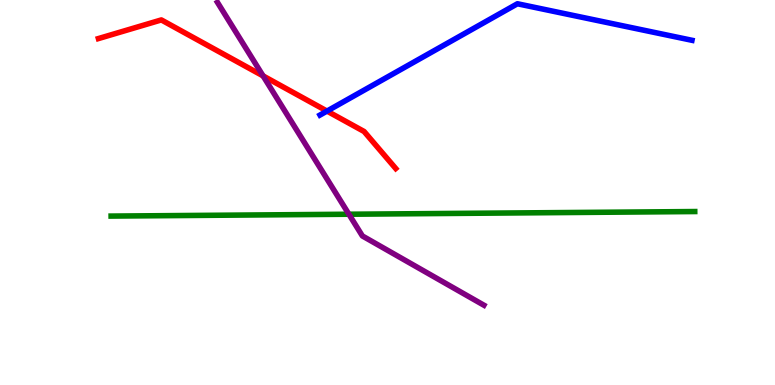[{'lines': ['blue', 'red'], 'intersections': [{'x': 4.22, 'y': 7.11}]}, {'lines': ['green', 'red'], 'intersections': []}, {'lines': ['purple', 'red'], 'intersections': [{'x': 3.39, 'y': 8.03}]}, {'lines': ['blue', 'green'], 'intersections': []}, {'lines': ['blue', 'purple'], 'intersections': []}, {'lines': ['green', 'purple'], 'intersections': [{'x': 4.5, 'y': 4.44}]}]